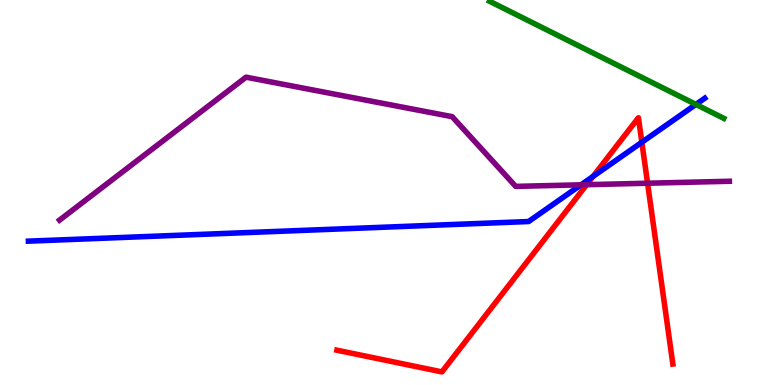[{'lines': ['blue', 'red'], 'intersections': [{'x': 7.65, 'y': 5.42}, {'x': 8.28, 'y': 6.3}]}, {'lines': ['green', 'red'], 'intersections': []}, {'lines': ['purple', 'red'], 'intersections': [{'x': 7.57, 'y': 5.2}, {'x': 8.36, 'y': 5.24}]}, {'lines': ['blue', 'green'], 'intersections': [{'x': 8.98, 'y': 7.29}]}, {'lines': ['blue', 'purple'], 'intersections': [{'x': 7.5, 'y': 5.2}]}, {'lines': ['green', 'purple'], 'intersections': []}]